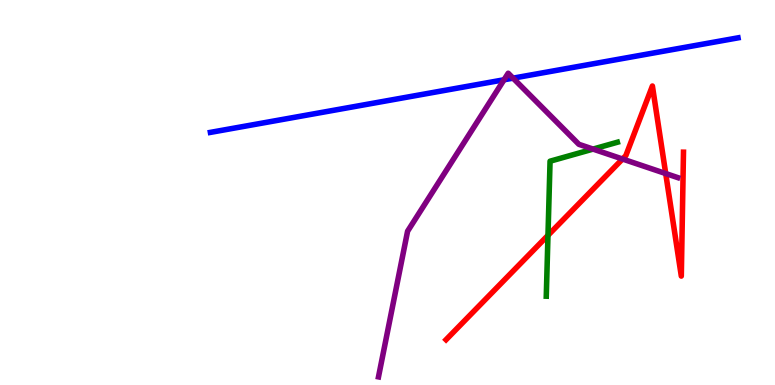[{'lines': ['blue', 'red'], 'intersections': []}, {'lines': ['green', 'red'], 'intersections': [{'x': 7.07, 'y': 3.89}]}, {'lines': ['purple', 'red'], 'intersections': [{'x': 8.03, 'y': 5.87}, {'x': 8.59, 'y': 5.49}]}, {'lines': ['blue', 'green'], 'intersections': []}, {'lines': ['blue', 'purple'], 'intersections': [{'x': 6.5, 'y': 7.93}, {'x': 6.62, 'y': 7.97}]}, {'lines': ['green', 'purple'], 'intersections': [{'x': 7.65, 'y': 6.13}]}]